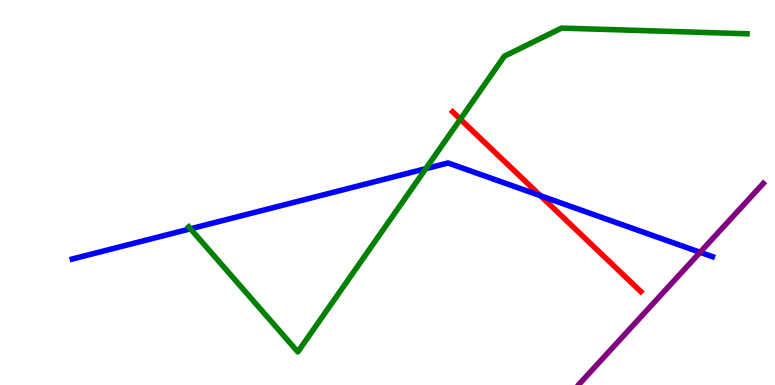[{'lines': ['blue', 'red'], 'intersections': [{'x': 6.97, 'y': 4.92}]}, {'lines': ['green', 'red'], 'intersections': [{'x': 5.94, 'y': 6.9}]}, {'lines': ['purple', 'red'], 'intersections': []}, {'lines': ['blue', 'green'], 'intersections': [{'x': 2.46, 'y': 4.06}, {'x': 5.49, 'y': 5.62}]}, {'lines': ['blue', 'purple'], 'intersections': [{'x': 9.03, 'y': 3.45}]}, {'lines': ['green', 'purple'], 'intersections': []}]